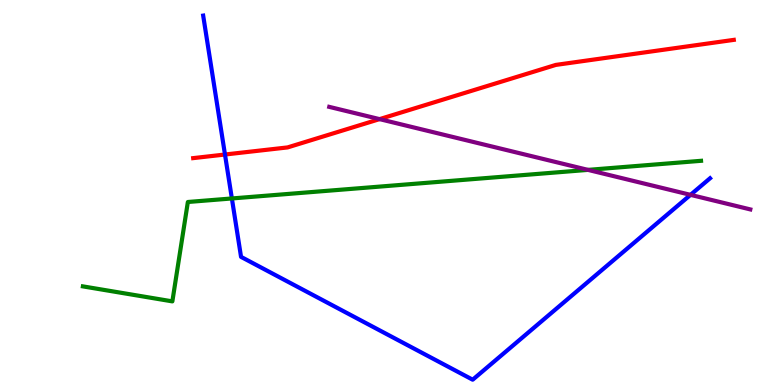[{'lines': ['blue', 'red'], 'intersections': [{'x': 2.9, 'y': 5.99}]}, {'lines': ['green', 'red'], 'intersections': []}, {'lines': ['purple', 'red'], 'intersections': [{'x': 4.9, 'y': 6.91}]}, {'lines': ['blue', 'green'], 'intersections': [{'x': 2.99, 'y': 4.85}]}, {'lines': ['blue', 'purple'], 'intersections': [{'x': 8.91, 'y': 4.94}]}, {'lines': ['green', 'purple'], 'intersections': [{'x': 7.59, 'y': 5.59}]}]